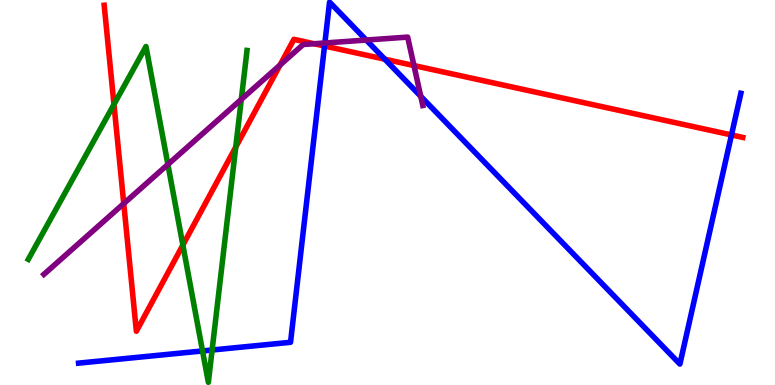[{'lines': ['blue', 'red'], 'intersections': [{'x': 4.19, 'y': 8.8}, {'x': 4.97, 'y': 8.46}, {'x': 9.44, 'y': 6.49}]}, {'lines': ['green', 'red'], 'intersections': [{'x': 1.47, 'y': 7.29}, {'x': 2.36, 'y': 3.63}, {'x': 3.04, 'y': 6.18}]}, {'lines': ['purple', 'red'], 'intersections': [{'x': 1.6, 'y': 4.71}, {'x': 3.61, 'y': 8.31}, {'x': 4.05, 'y': 8.86}, {'x': 5.34, 'y': 8.3}]}, {'lines': ['blue', 'green'], 'intersections': [{'x': 2.61, 'y': 0.884}, {'x': 2.74, 'y': 0.909}]}, {'lines': ['blue', 'purple'], 'intersections': [{'x': 4.19, 'y': 8.88}, {'x': 4.73, 'y': 8.96}, {'x': 5.43, 'y': 7.5}]}, {'lines': ['green', 'purple'], 'intersections': [{'x': 2.17, 'y': 5.73}, {'x': 3.11, 'y': 7.42}]}]